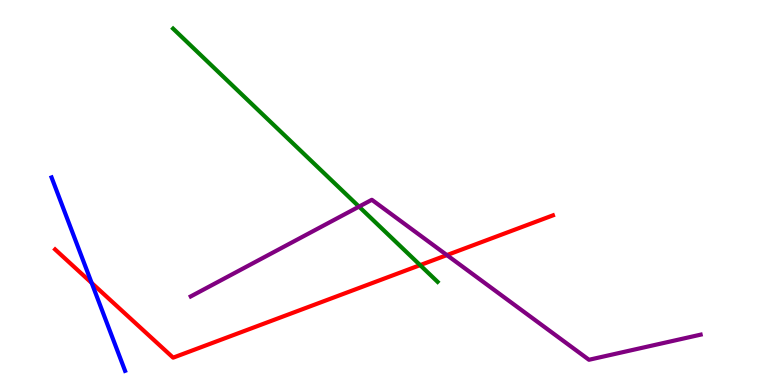[{'lines': ['blue', 'red'], 'intersections': [{'x': 1.18, 'y': 2.65}]}, {'lines': ['green', 'red'], 'intersections': [{'x': 5.42, 'y': 3.11}]}, {'lines': ['purple', 'red'], 'intersections': [{'x': 5.77, 'y': 3.37}]}, {'lines': ['blue', 'green'], 'intersections': []}, {'lines': ['blue', 'purple'], 'intersections': []}, {'lines': ['green', 'purple'], 'intersections': [{'x': 4.63, 'y': 4.63}]}]